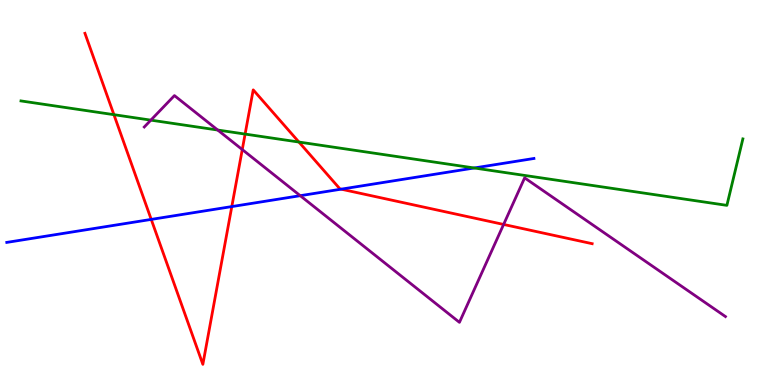[{'lines': ['blue', 'red'], 'intersections': [{'x': 1.95, 'y': 4.3}, {'x': 2.99, 'y': 4.63}, {'x': 4.4, 'y': 5.09}]}, {'lines': ['green', 'red'], 'intersections': [{'x': 1.47, 'y': 7.02}, {'x': 3.16, 'y': 6.52}, {'x': 3.86, 'y': 6.31}]}, {'lines': ['purple', 'red'], 'intersections': [{'x': 3.13, 'y': 6.12}, {'x': 6.5, 'y': 4.17}]}, {'lines': ['blue', 'green'], 'intersections': [{'x': 6.12, 'y': 5.64}]}, {'lines': ['blue', 'purple'], 'intersections': [{'x': 3.87, 'y': 4.92}]}, {'lines': ['green', 'purple'], 'intersections': [{'x': 1.95, 'y': 6.88}, {'x': 2.81, 'y': 6.62}]}]